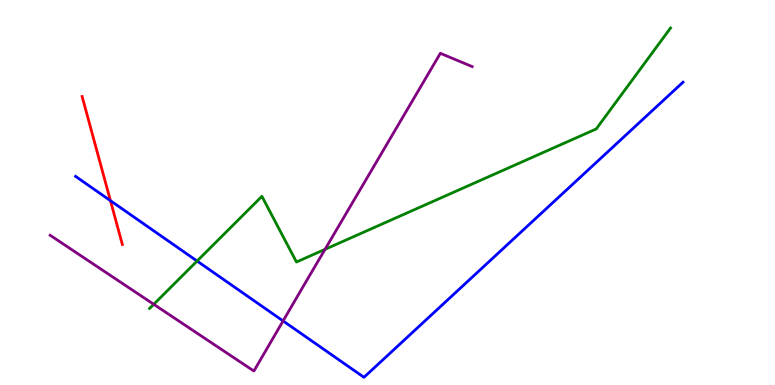[{'lines': ['blue', 'red'], 'intersections': [{'x': 1.43, 'y': 4.79}]}, {'lines': ['green', 'red'], 'intersections': []}, {'lines': ['purple', 'red'], 'intersections': []}, {'lines': ['blue', 'green'], 'intersections': [{'x': 2.54, 'y': 3.22}]}, {'lines': ['blue', 'purple'], 'intersections': [{'x': 3.65, 'y': 1.66}]}, {'lines': ['green', 'purple'], 'intersections': [{'x': 1.98, 'y': 2.1}, {'x': 4.19, 'y': 3.52}]}]